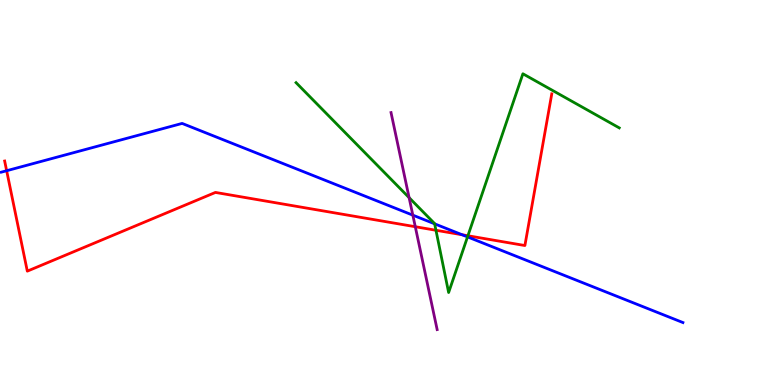[{'lines': ['blue', 'red'], 'intersections': [{'x': 0.0858, 'y': 5.57}, {'x': 5.96, 'y': 3.9}]}, {'lines': ['green', 'red'], 'intersections': [{'x': 5.63, 'y': 4.02}, {'x': 6.04, 'y': 3.88}]}, {'lines': ['purple', 'red'], 'intersections': [{'x': 5.36, 'y': 4.11}]}, {'lines': ['blue', 'green'], 'intersections': [{'x': 5.61, 'y': 4.19}, {'x': 6.03, 'y': 3.85}]}, {'lines': ['blue', 'purple'], 'intersections': [{'x': 5.33, 'y': 4.41}]}, {'lines': ['green', 'purple'], 'intersections': [{'x': 5.28, 'y': 4.87}]}]